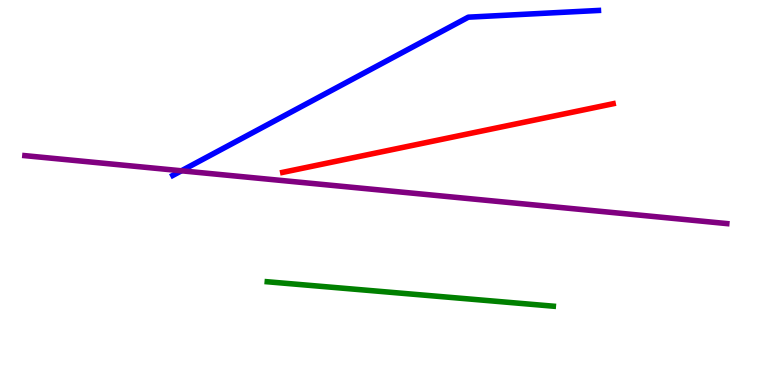[{'lines': ['blue', 'red'], 'intersections': []}, {'lines': ['green', 'red'], 'intersections': []}, {'lines': ['purple', 'red'], 'intersections': []}, {'lines': ['blue', 'green'], 'intersections': []}, {'lines': ['blue', 'purple'], 'intersections': [{'x': 2.34, 'y': 5.56}]}, {'lines': ['green', 'purple'], 'intersections': []}]